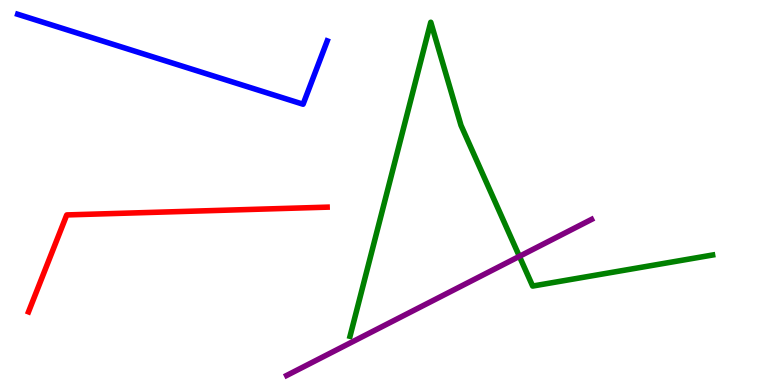[{'lines': ['blue', 'red'], 'intersections': []}, {'lines': ['green', 'red'], 'intersections': []}, {'lines': ['purple', 'red'], 'intersections': []}, {'lines': ['blue', 'green'], 'intersections': []}, {'lines': ['blue', 'purple'], 'intersections': []}, {'lines': ['green', 'purple'], 'intersections': [{'x': 6.7, 'y': 3.34}]}]